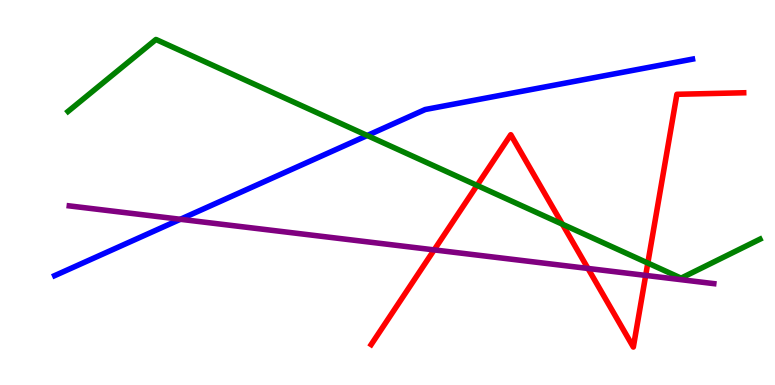[{'lines': ['blue', 'red'], 'intersections': []}, {'lines': ['green', 'red'], 'intersections': [{'x': 6.16, 'y': 5.18}, {'x': 7.26, 'y': 4.18}, {'x': 8.36, 'y': 3.17}]}, {'lines': ['purple', 'red'], 'intersections': [{'x': 5.6, 'y': 3.51}, {'x': 7.59, 'y': 3.03}, {'x': 8.33, 'y': 2.85}]}, {'lines': ['blue', 'green'], 'intersections': [{'x': 4.74, 'y': 6.48}]}, {'lines': ['blue', 'purple'], 'intersections': [{'x': 2.33, 'y': 4.3}]}, {'lines': ['green', 'purple'], 'intersections': []}]